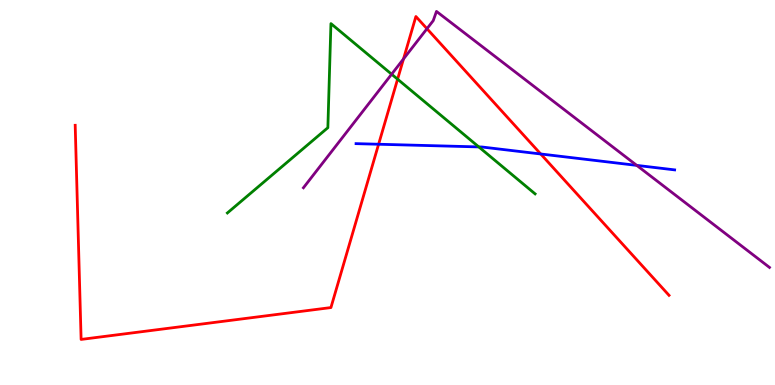[{'lines': ['blue', 'red'], 'intersections': [{'x': 4.89, 'y': 6.25}, {'x': 6.98, 'y': 6.0}]}, {'lines': ['green', 'red'], 'intersections': [{'x': 5.13, 'y': 7.94}]}, {'lines': ['purple', 'red'], 'intersections': [{'x': 5.21, 'y': 8.47}, {'x': 5.51, 'y': 9.25}]}, {'lines': ['blue', 'green'], 'intersections': [{'x': 6.18, 'y': 6.18}]}, {'lines': ['blue', 'purple'], 'intersections': [{'x': 8.22, 'y': 5.7}]}, {'lines': ['green', 'purple'], 'intersections': [{'x': 5.05, 'y': 8.07}]}]